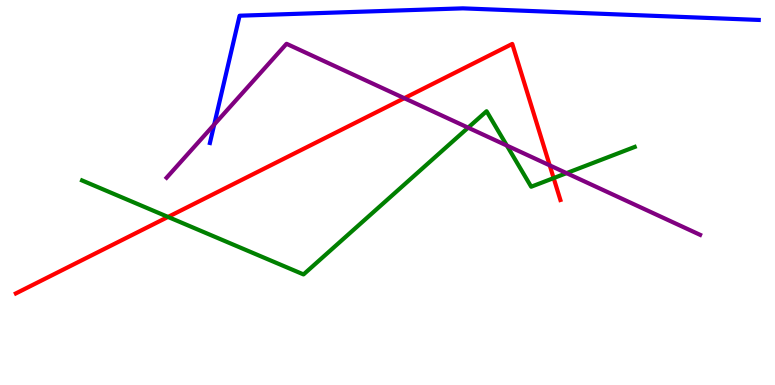[{'lines': ['blue', 'red'], 'intersections': []}, {'lines': ['green', 'red'], 'intersections': [{'x': 2.17, 'y': 4.37}, {'x': 7.14, 'y': 5.37}]}, {'lines': ['purple', 'red'], 'intersections': [{'x': 5.22, 'y': 7.45}, {'x': 7.09, 'y': 5.7}]}, {'lines': ['blue', 'green'], 'intersections': []}, {'lines': ['blue', 'purple'], 'intersections': [{'x': 2.76, 'y': 6.76}]}, {'lines': ['green', 'purple'], 'intersections': [{'x': 6.04, 'y': 6.68}, {'x': 6.54, 'y': 6.22}, {'x': 7.31, 'y': 5.5}]}]